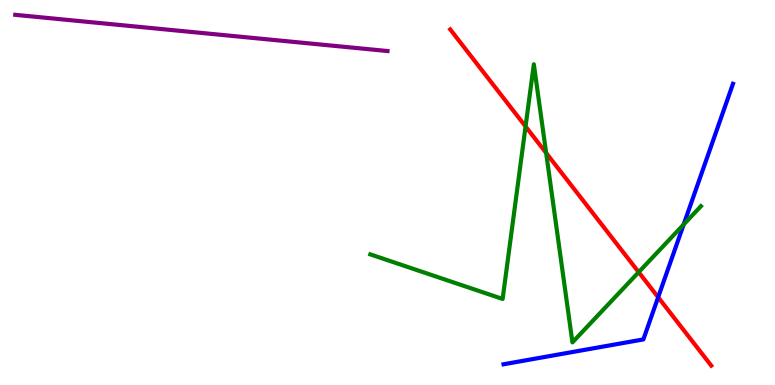[{'lines': ['blue', 'red'], 'intersections': [{'x': 8.49, 'y': 2.28}]}, {'lines': ['green', 'red'], 'intersections': [{'x': 6.78, 'y': 6.72}, {'x': 7.05, 'y': 6.03}, {'x': 8.24, 'y': 2.93}]}, {'lines': ['purple', 'red'], 'intersections': []}, {'lines': ['blue', 'green'], 'intersections': [{'x': 8.82, 'y': 4.17}]}, {'lines': ['blue', 'purple'], 'intersections': []}, {'lines': ['green', 'purple'], 'intersections': []}]